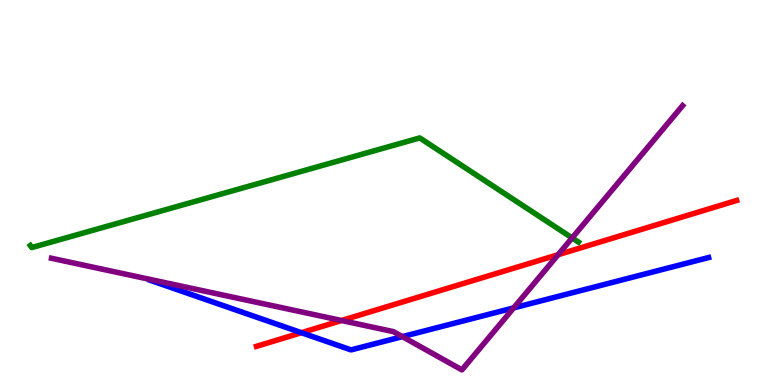[{'lines': ['blue', 'red'], 'intersections': [{'x': 3.89, 'y': 1.36}]}, {'lines': ['green', 'red'], 'intersections': []}, {'lines': ['purple', 'red'], 'intersections': [{'x': 4.41, 'y': 1.68}, {'x': 7.2, 'y': 3.38}]}, {'lines': ['blue', 'green'], 'intersections': []}, {'lines': ['blue', 'purple'], 'intersections': [{'x': 5.19, 'y': 1.26}, {'x': 6.63, 'y': 2.0}]}, {'lines': ['green', 'purple'], 'intersections': [{'x': 7.38, 'y': 3.82}]}]